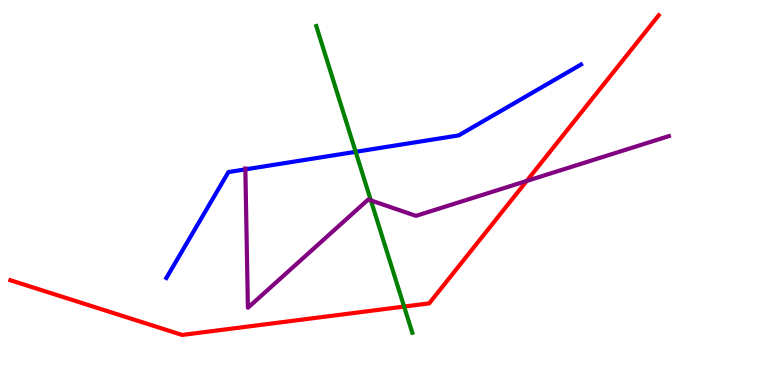[{'lines': ['blue', 'red'], 'intersections': []}, {'lines': ['green', 'red'], 'intersections': [{'x': 5.21, 'y': 2.04}]}, {'lines': ['purple', 'red'], 'intersections': [{'x': 6.8, 'y': 5.3}]}, {'lines': ['blue', 'green'], 'intersections': [{'x': 4.59, 'y': 6.06}]}, {'lines': ['blue', 'purple'], 'intersections': [{'x': 3.17, 'y': 5.6}]}, {'lines': ['green', 'purple'], 'intersections': [{'x': 4.79, 'y': 4.79}]}]